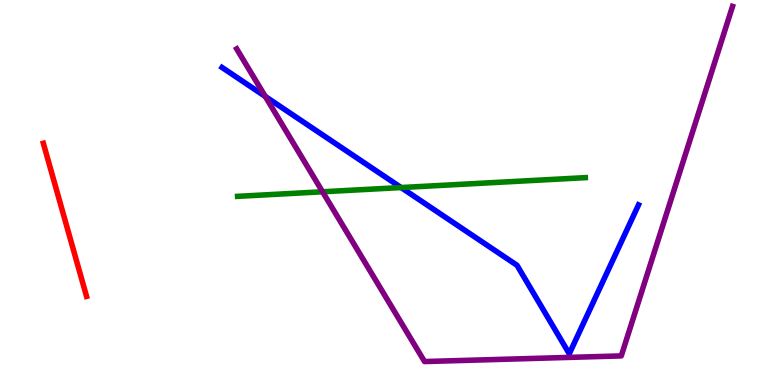[{'lines': ['blue', 'red'], 'intersections': []}, {'lines': ['green', 'red'], 'intersections': []}, {'lines': ['purple', 'red'], 'intersections': []}, {'lines': ['blue', 'green'], 'intersections': [{'x': 5.18, 'y': 5.13}]}, {'lines': ['blue', 'purple'], 'intersections': [{'x': 3.42, 'y': 7.49}]}, {'lines': ['green', 'purple'], 'intersections': [{'x': 4.16, 'y': 5.02}]}]